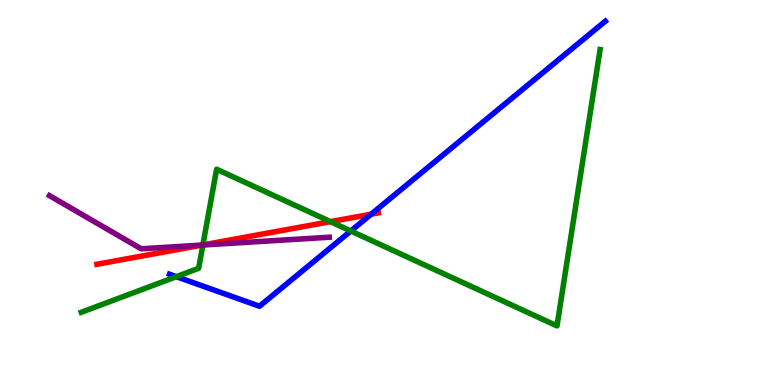[{'lines': ['blue', 'red'], 'intersections': [{'x': 4.79, 'y': 4.44}]}, {'lines': ['green', 'red'], 'intersections': [{'x': 2.62, 'y': 3.64}, {'x': 4.26, 'y': 4.24}]}, {'lines': ['purple', 'red'], 'intersections': [{'x': 2.61, 'y': 3.64}]}, {'lines': ['blue', 'green'], 'intersections': [{'x': 2.28, 'y': 2.81}, {'x': 4.53, 'y': 4.0}]}, {'lines': ['blue', 'purple'], 'intersections': []}, {'lines': ['green', 'purple'], 'intersections': [{'x': 2.62, 'y': 3.64}]}]